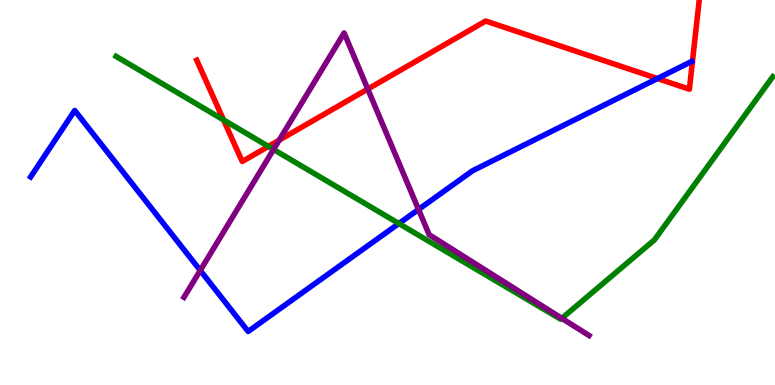[{'lines': ['blue', 'red'], 'intersections': [{'x': 8.48, 'y': 7.96}]}, {'lines': ['green', 'red'], 'intersections': [{'x': 2.88, 'y': 6.89}, {'x': 3.46, 'y': 6.2}]}, {'lines': ['purple', 'red'], 'intersections': [{'x': 3.6, 'y': 6.36}, {'x': 4.75, 'y': 7.69}]}, {'lines': ['blue', 'green'], 'intersections': [{'x': 5.15, 'y': 4.19}]}, {'lines': ['blue', 'purple'], 'intersections': [{'x': 2.58, 'y': 2.98}, {'x': 5.4, 'y': 4.56}]}, {'lines': ['green', 'purple'], 'intersections': [{'x': 3.53, 'y': 6.12}, {'x': 7.25, 'y': 1.73}]}]